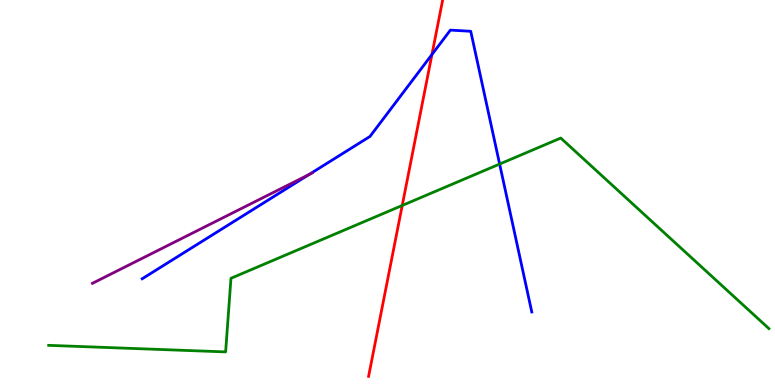[{'lines': ['blue', 'red'], 'intersections': [{'x': 5.57, 'y': 8.58}]}, {'lines': ['green', 'red'], 'intersections': [{'x': 5.19, 'y': 4.66}]}, {'lines': ['purple', 'red'], 'intersections': []}, {'lines': ['blue', 'green'], 'intersections': [{'x': 6.45, 'y': 5.74}]}, {'lines': ['blue', 'purple'], 'intersections': [{'x': 3.99, 'y': 5.47}]}, {'lines': ['green', 'purple'], 'intersections': []}]